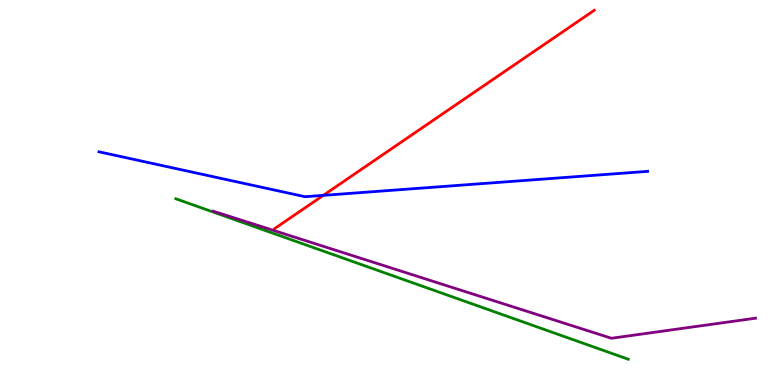[{'lines': ['blue', 'red'], 'intersections': [{'x': 4.17, 'y': 4.93}]}, {'lines': ['green', 'red'], 'intersections': []}, {'lines': ['purple', 'red'], 'intersections': []}, {'lines': ['blue', 'green'], 'intersections': []}, {'lines': ['blue', 'purple'], 'intersections': []}, {'lines': ['green', 'purple'], 'intersections': []}]